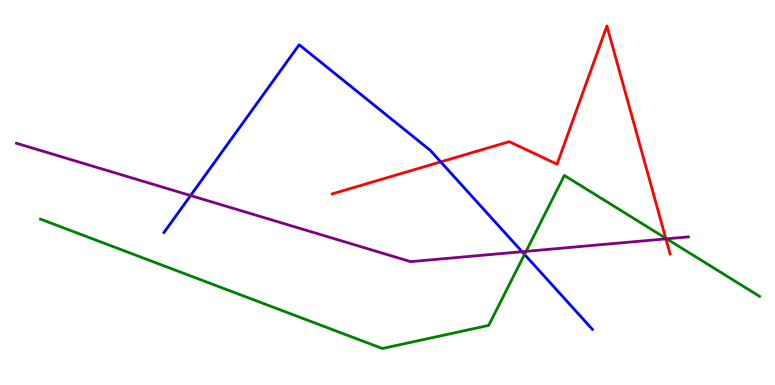[{'lines': ['blue', 'red'], 'intersections': [{'x': 5.69, 'y': 5.8}]}, {'lines': ['green', 'red'], 'intersections': [{'x': 8.59, 'y': 3.81}]}, {'lines': ['purple', 'red'], 'intersections': [{'x': 8.59, 'y': 3.8}]}, {'lines': ['blue', 'green'], 'intersections': [{'x': 6.77, 'y': 3.39}]}, {'lines': ['blue', 'purple'], 'intersections': [{'x': 2.46, 'y': 4.92}, {'x': 6.74, 'y': 3.46}]}, {'lines': ['green', 'purple'], 'intersections': [{'x': 6.79, 'y': 3.47}, {'x': 8.6, 'y': 3.8}]}]